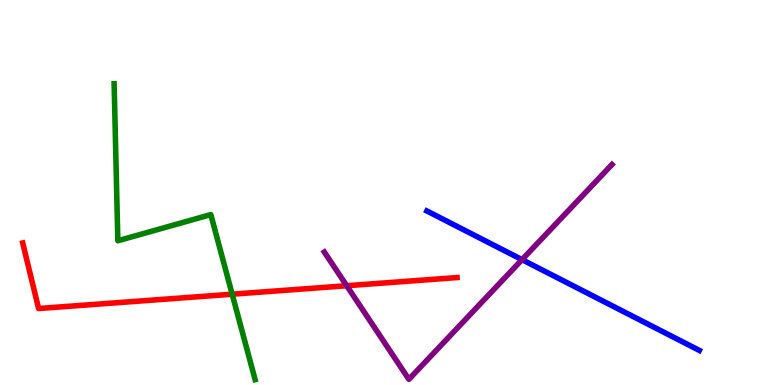[{'lines': ['blue', 'red'], 'intersections': []}, {'lines': ['green', 'red'], 'intersections': [{'x': 3.0, 'y': 2.36}]}, {'lines': ['purple', 'red'], 'intersections': [{'x': 4.47, 'y': 2.58}]}, {'lines': ['blue', 'green'], 'intersections': []}, {'lines': ['blue', 'purple'], 'intersections': [{'x': 6.74, 'y': 3.26}]}, {'lines': ['green', 'purple'], 'intersections': []}]